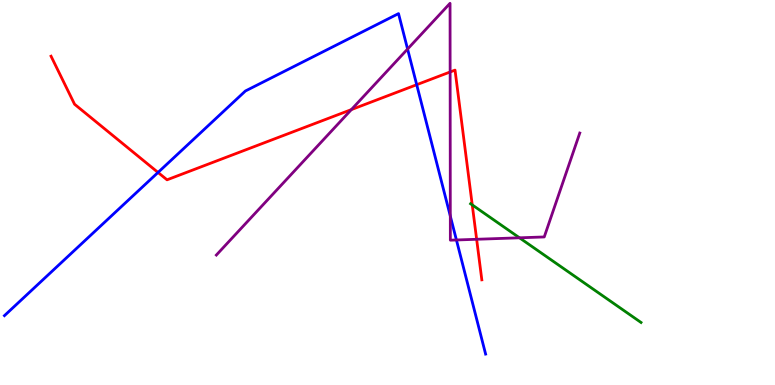[{'lines': ['blue', 'red'], 'intersections': [{'x': 2.04, 'y': 5.52}, {'x': 5.38, 'y': 7.8}]}, {'lines': ['green', 'red'], 'intersections': [{'x': 6.09, 'y': 4.68}]}, {'lines': ['purple', 'red'], 'intersections': [{'x': 4.53, 'y': 7.15}, {'x': 5.81, 'y': 8.13}, {'x': 6.15, 'y': 3.78}]}, {'lines': ['blue', 'green'], 'intersections': []}, {'lines': ['blue', 'purple'], 'intersections': [{'x': 5.26, 'y': 8.73}, {'x': 5.81, 'y': 4.39}, {'x': 5.89, 'y': 3.77}]}, {'lines': ['green', 'purple'], 'intersections': [{'x': 6.7, 'y': 3.82}]}]